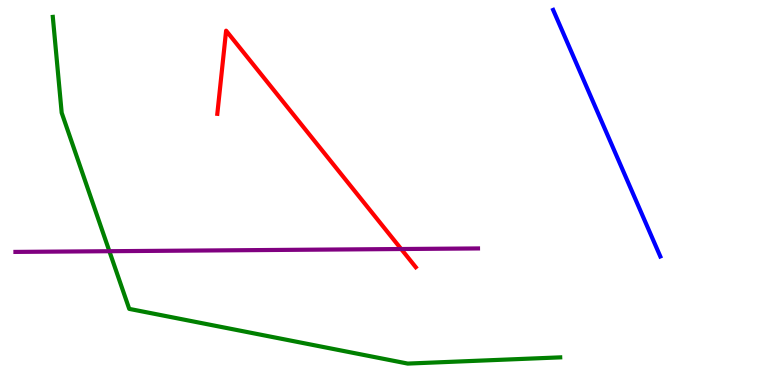[{'lines': ['blue', 'red'], 'intersections': []}, {'lines': ['green', 'red'], 'intersections': []}, {'lines': ['purple', 'red'], 'intersections': [{'x': 5.18, 'y': 3.53}]}, {'lines': ['blue', 'green'], 'intersections': []}, {'lines': ['blue', 'purple'], 'intersections': []}, {'lines': ['green', 'purple'], 'intersections': [{'x': 1.41, 'y': 3.48}]}]